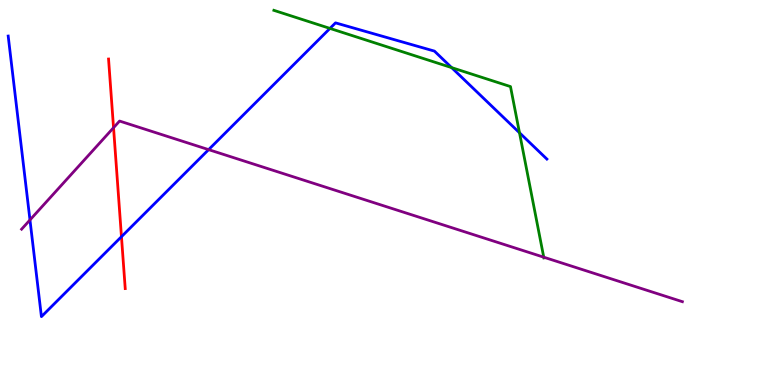[{'lines': ['blue', 'red'], 'intersections': [{'x': 1.57, 'y': 3.85}]}, {'lines': ['green', 'red'], 'intersections': []}, {'lines': ['purple', 'red'], 'intersections': [{'x': 1.47, 'y': 6.68}]}, {'lines': ['blue', 'green'], 'intersections': [{'x': 4.26, 'y': 9.26}, {'x': 5.83, 'y': 8.24}, {'x': 6.7, 'y': 6.55}]}, {'lines': ['blue', 'purple'], 'intersections': [{'x': 0.387, 'y': 4.29}, {'x': 2.69, 'y': 6.11}]}, {'lines': ['green', 'purple'], 'intersections': [{'x': 7.02, 'y': 3.32}]}]